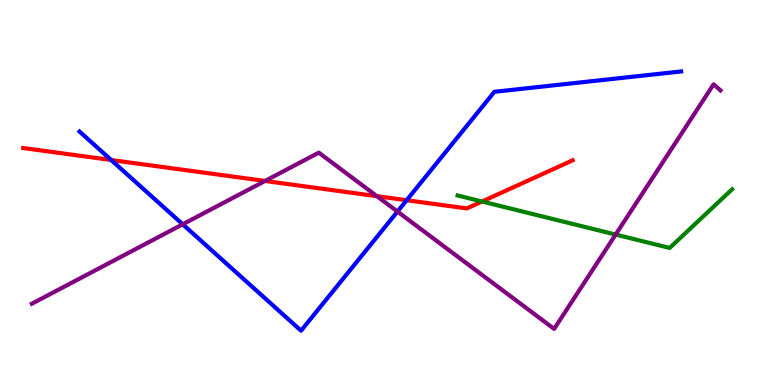[{'lines': ['blue', 'red'], 'intersections': [{'x': 1.43, 'y': 5.84}, {'x': 5.25, 'y': 4.8}]}, {'lines': ['green', 'red'], 'intersections': [{'x': 6.22, 'y': 4.77}]}, {'lines': ['purple', 'red'], 'intersections': [{'x': 3.42, 'y': 5.3}, {'x': 4.86, 'y': 4.9}]}, {'lines': ['blue', 'green'], 'intersections': []}, {'lines': ['blue', 'purple'], 'intersections': [{'x': 2.36, 'y': 4.17}, {'x': 5.13, 'y': 4.5}]}, {'lines': ['green', 'purple'], 'intersections': [{'x': 7.94, 'y': 3.91}]}]